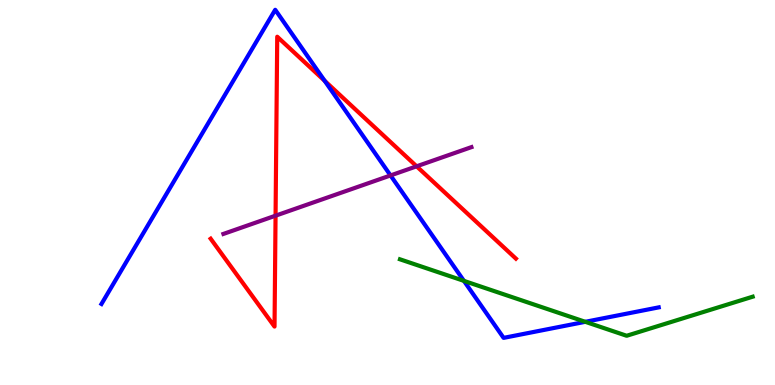[{'lines': ['blue', 'red'], 'intersections': [{'x': 4.19, 'y': 7.9}]}, {'lines': ['green', 'red'], 'intersections': []}, {'lines': ['purple', 'red'], 'intersections': [{'x': 3.56, 'y': 4.4}, {'x': 5.38, 'y': 5.68}]}, {'lines': ['blue', 'green'], 'intersections': [{'x': 5.99, 'y': 2.7}, {'x': 7.55, 'y': 1.64}]}, {'lines': ['blue', 'purple'], 'intersections': [{'x': 5.04, 'y': 5.44}]}, {'lines': ['green', 'purple'], 'intersections': []}]